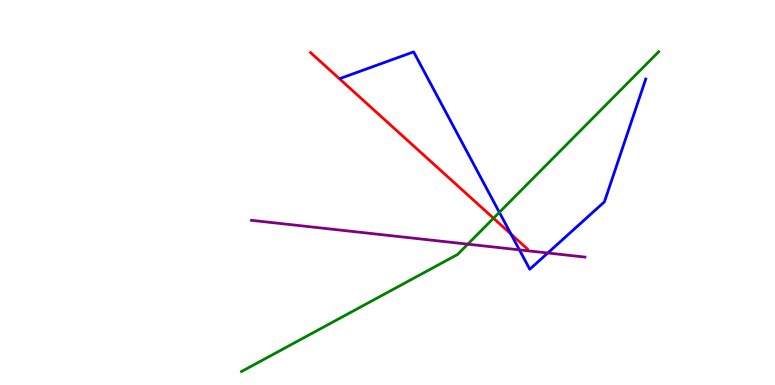[{'lines': ['blue', 'red'], 'intersections': [{'x': 6.59, 'y': 3.92}]}, {'lines': ['green', 'red'], 'intersections': [{'x': 6.37, 'y': 4.33}]}, {'lines': ['purple', 'red'], 'intersections': []}, {'lines': ['blue', 'green'], 'intersections': [{'x': 6.44, 'y': 4.48}]}, {'lines': ['blue', 'purple'], 'intersections': [{'x': 6.7, 'y': 3.51}, {'x': 7.07, 'y': 3.43}]}, {'lines': ['green', 'purple'], 'intersections': [{'x': 6.04, 'y': 3.66}]}]